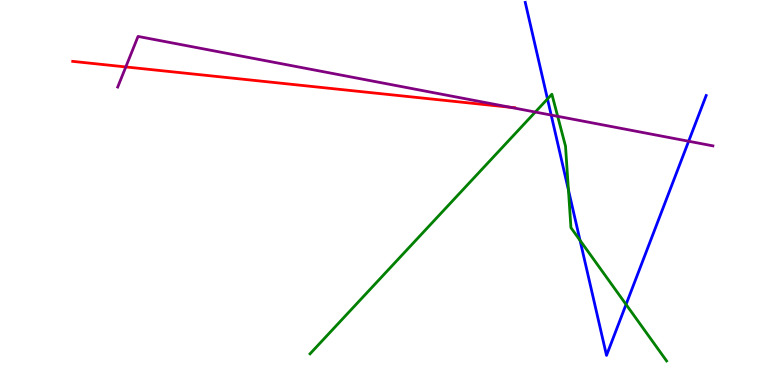[{'lines': ['blue', 'red'], 'intersections': []}, {'lines': ['green', 'red'], 'intersections': []}, {'lines': ['purple', 'red'], 'intersections': [{'x': 1.62, 'y': 8.26}, {'x': 6.58, 'y': 7.21}]}, {'lines': ['blue', 'green'], 'intersections': [{'x': 7.06, 'y': 7.43}, {'x': 7.33, 'y': 5.07}, {'x': 7.48, 'y': 3.76}, {'x': 8.08, 'y': 2.09}]}, {'lines': ['blue', 'purple'], 'intersections': [{'x': 7.11, 'y': 7.01}, {'x': 8.89, 'y': 6.33}]}, {'lines': ['green', 'purple'], 'intersections': [{'x': 6.91, 'y': 7.09}, {'x': 7.2, 'y': 6.98}]}]